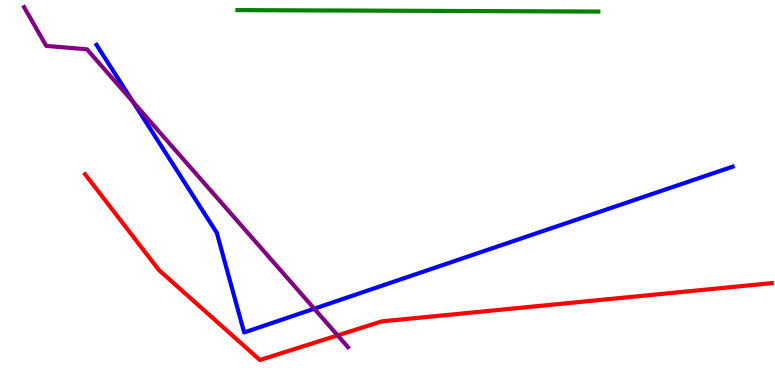[{'lines': ['blue', 'red'], 'intersections': []}, {'lines': ['green', 'red'], 'intersections': []}, {'lines': ['purple', 'red'], 'intersections': [{'x': 4.36, 'y': 1.29}]}, {'lines': ['blue', 'green'], 'intersections': []}, {'lines': ['blue', 'purple'], 'intersections': [{'x': 1.72, 'y': 7.36}, {'x': 4.05, 'y': 1.98}]}, {'lines': ['green', 'purple'], 'intersections': []}]